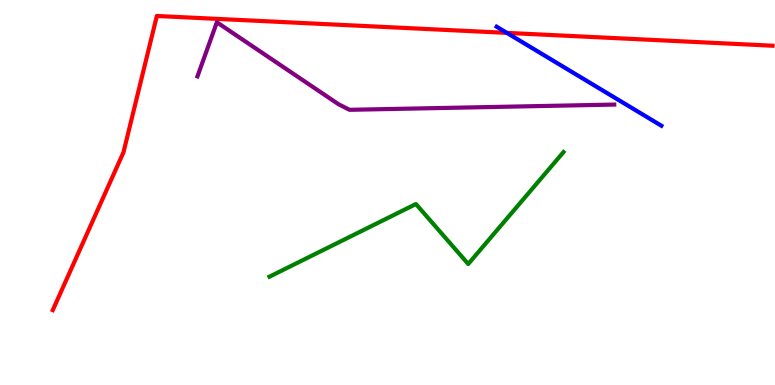[{'lines': ['blue', 'red'], 'intersections': [{'x': 6.54, 'y': 9.15}]}, {'lines': ['green', 'red'], 'intersections': []}, {'lines': ['purple', 'red'], 'intersections': []}, {'lines': ['blue', 'green'], 'intersections': []}, {'lines': ['blue', 'purple'], 'intersections': []}, {'lines': ['green', 'purple'], 'intersections': []}]